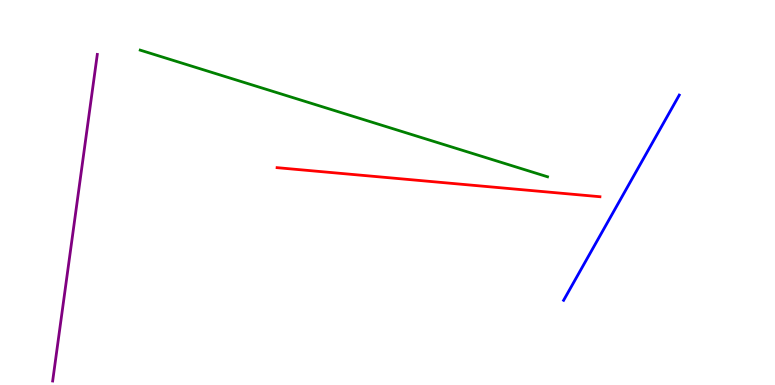[{'lines': ['blue', 'red'], 'intersections': []}, {'lines': ['green', 'red'], 'intersections': []}, {'lines': ['purple', 'red'], 'intersections': []}, {'lines': ['blue', 'green'], 'intersections': []}, {'lines': ['blue', 'purple'], 'intersections': []}, {'lines': ['green', 'purple'], 'intersections': []}]